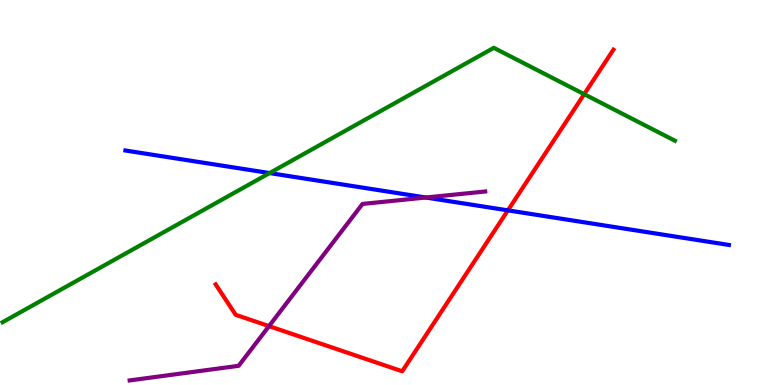[{'lines': ['blue', 'red'], 'intersections': [{'x': 6.55, 'y': 4.54}]}, {'lines': ['green', 'red'], 'intersections': [{'x': 7.54, 'y': 7.55}]}, {'lines': ['purple', 'red'], 'intersections': [{'x': 3.47, 'y': 1.53}]}, {'lines': ['blue', 'green'], 'intersections': [{'x': 3.48, 'y': 5.5}]}, {'lines': ['blue', 'purple'], 'intersections': [{'x': 5.49, 'y': 4.87}]}, {'lines': ['green', 'purple'], 'intersections': []}]